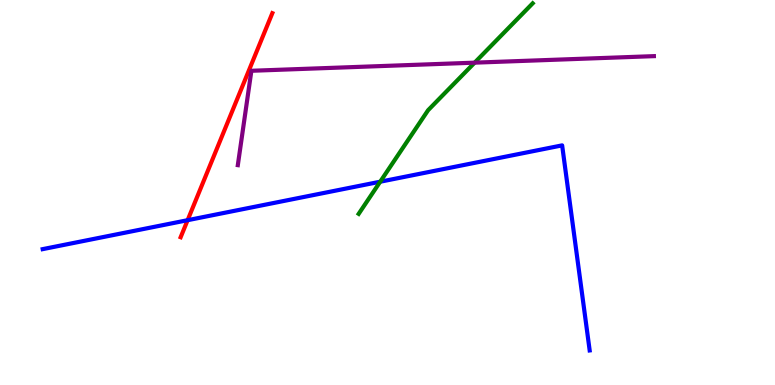[{'lines': ['blue', 'red'], 'intersections': [{'x': 2.42, 'y': 4.28}]}, {'lines': ['green', 'red'], 'intersections': []}, {'lines': ['purple', 'red'], 'intersections': []}, {'lines': ['blue', 'green'], 'intersections': [{'x': 4.91, 'y': 5.28}]}, {'lines': ['blue', 'purple'], 'intersections': []}, {'lines': ['green', 'purple'], 'intersections': [{'x': 6.12, 'y': 8.37}]}]